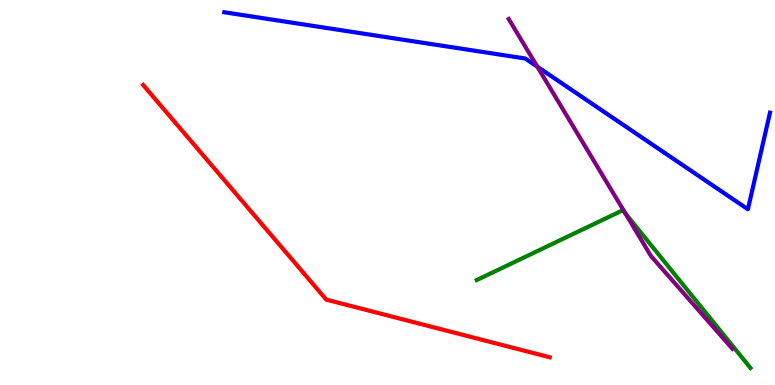[{'lines': ['blue', 'red'], 'intersections': []}, {'lines': ['green', 'red'], 'intersections': []}, {'lines': ['purple', 'red'], 'intersections': []}, {'lines': ['blue', 'green'], 'intersections': []}, {'lines': ['blue', 'purple'], 'intersections': [{'x': 6.93, 'y': 8.27}]}, {'lines': ['green', 'purple'], 'intersections': [{'x': 8.07, 'y': 4.45}]}]